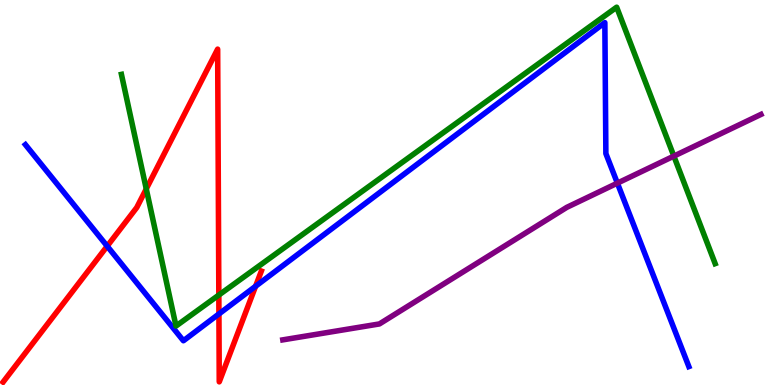[{'lines': ['blue', 'red'], 'intersections': [{'x': 1.38, 'y': 3.61}, {'x': 2.82, 'y': 1.85}, {'x': 3.3, 'y': 2.56}]}, {'lines': ['green', 'red'], 'intersections': [{'x': 1.89, 'y': 5.09}, {'x': 2.82, 'y': 2.34}]}, {'lines': ['purple', 'red'], 'intersections': []}, {'lines': ['blue', 'green'], 'intersections': []}, {'lines': ['blue', 'purple'], 'intersections': [{'x': 7.97, 'y': 5.24}]}, {'lines': ['green', 'purple'], 'intersections': [{'x': 8.69, 'y': 5.95}]}]